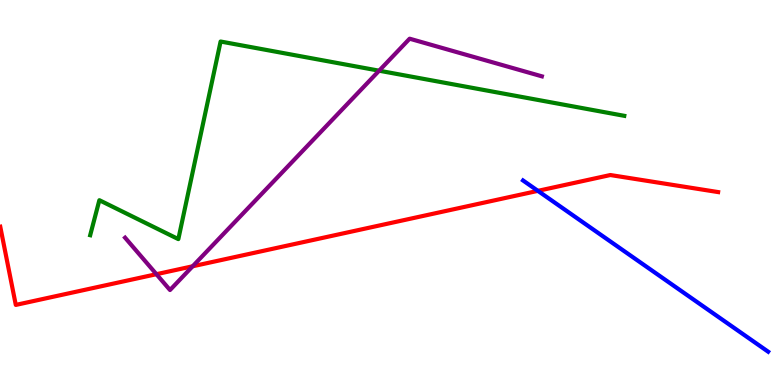[{'lines': ['blue', 'red'], 'intersections': [{'x': 6.94, 'y': 5.04}]}, {'lines': ['green', 'red'], 'intersections': []}, {'lines': ['purple', 'red'], 'intersections': [{'x': 2.02, 'y': 2.88}, {'x': 2.49, 'y': 3.08}]}, {'lines': ['blue', 'green'], 'intersections': []}, {'lines': ['blue', 'purple'], 'intersections': []}, {'lines': ['green', 'purple'], 'intersections': [{'x': 4.89, 'y': 8.16}]}]